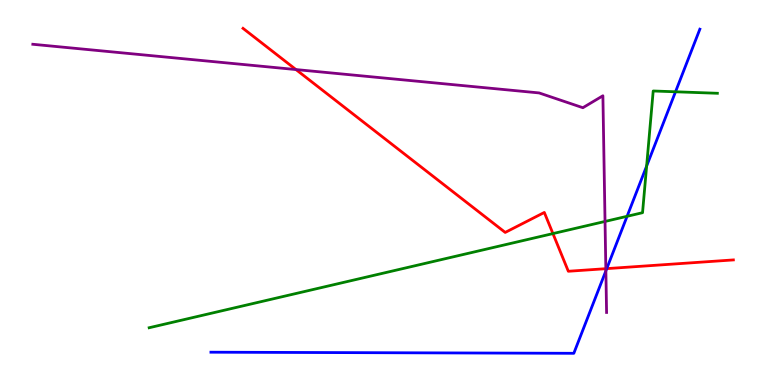[{'lines': ['blue', 'red'], 'intersections': [{'x': 7.83, 'y': 3.02}]}, {'lines': ['green', 'red'], 'intersections': [{'x': 7.13, 'y': 3.93}]}, {'lines': ['purple', 'red'], 'intersections': [{'x': 3.82, 'y': 8.19}, {'x': 7.82, 'y': 3.02}]}, {'lines': ['blue', 'green'], 'intersections': [{'x': 8.09, 'y': 4.38}, {'x': 8.34, 'y': 5.69}, {'x': 8.72, 'y': 7.62}]}, {'lines': ['blue', 'purple'], 'intersections': [{'x': 7.82, 'y': 2.96}]}, {'lines': ['green', 'purple'], 'intersections': [{'x': 7.81, 'y': 4.25}]}]